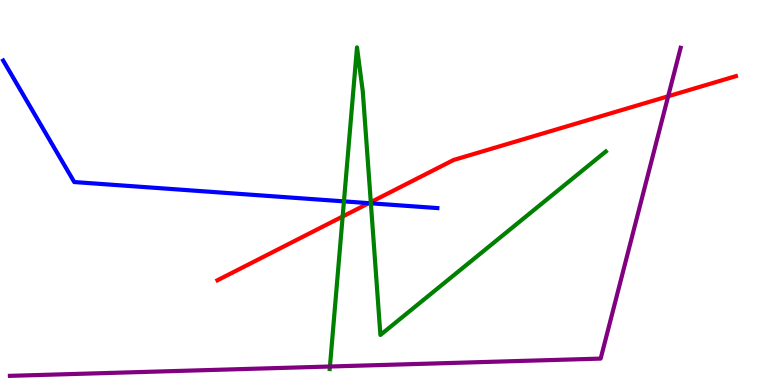[{'lines': ['blue', 'red'], 'intersections': [{'x': 4.76, 'y': 4.72}]}, {'lines': ['green', 'red'], 'intersections': [{'x': 4.42, 'y': 4.38}, {'x': 4.78, 'y': 4.75}]}, {'lines': ['purple', 'red'], 'intersections': [{'x': 8.62, 'y': 7.5}]}, {'lines': ['blue', 'green'], 'intersections': [{'x': 4.44, 'y': 4.77}, {'x': 4.79, 'y': 4.72}]}, {'lines': ['blue', 'purple'], 'intersections': []}, {'lines': ['green', 'purple'], 'intersections': [{'x': 4.26, 'y': 0.48}]}]